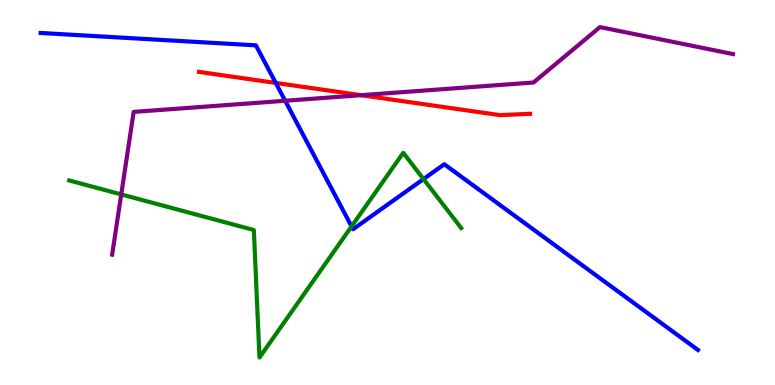[{'lines': ['blue', 'red'], 'intersections': [{'x': 3.56, 'y': 7.85}]}, {'lines': ['green', 'red'], 'intersections': []}, {'lines': ['purple', 'red'], 'intersections': [{'x': 4.66, 'y': 7.53}]}, {'lines': ['blue', 'green'], 'intersections': [{'x': 4.54, 'y': 4.12}, {'x': 5.46, 'y': 5.35}]}, {'lines': ['blue', 'purple'], 'intersections': [{'x': 3.68, 'y': 7.38}]}, {'lines': ['green', 'purple'], 'intersections': [{'x': 1.56, 'y': 4.95}]}]